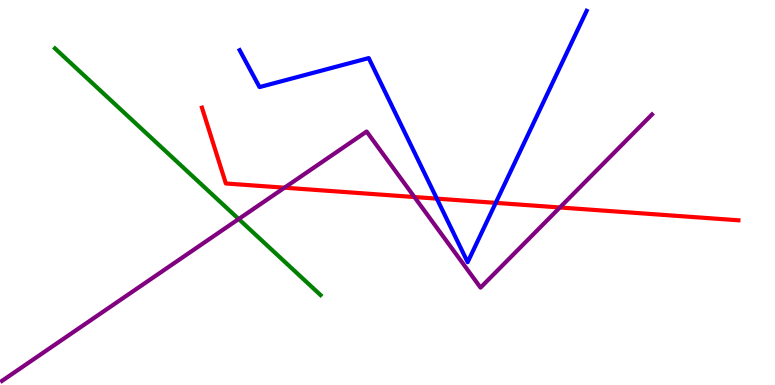[{'lines': ['blue', 'red'], 'intersections': [{'x': 5.64, 'y': 4.84}, {'x': 6.4, 'y': 4.73}]}, {'lines': ['green', 'red'], 'intersections': []}, {'lines': ['purple', 'red'], 'intersections': [{'x': 3.67, 'y': 5.12}, {'x': 5.35, 'y': 4.88}, {'x': 7.22, 'y': 4.61}]}, {'lines': ['blue', 'green'], 'intersections': []}, {'lines': ['blue', 'purple'], 'intersections': []}, {'lines': ['green', 'purple'], 'intersections': [{'x': 3.08, 'y': 4.31}]}]